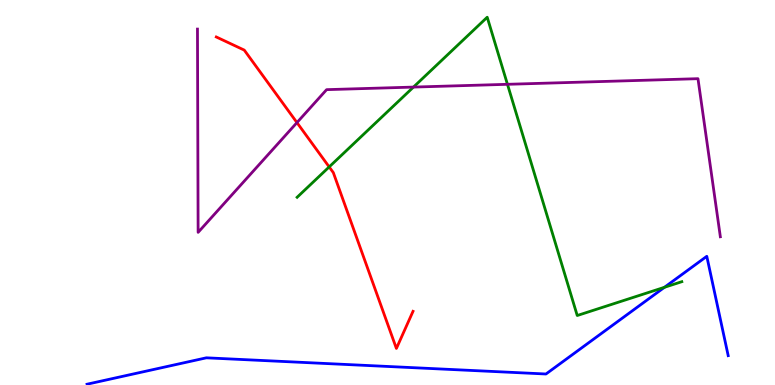[{'lines': ['blue', 'red'], 'intersections': []}, {'lines': ['green', 'red'], 'intersections': [{'x': 4.25, 'y': 5.66}]}, {'lines': ['purple', 'red'], 'intersections': [{'x': 3.83, 'y': 6.82}]}, {'lines': ['blue', 'green'], 'intersections': [{'x': 8.57, 'y': 2.54}]}, {'lines': ['blue', 'purple'], 'intersections': []}, {'lines': ['green', 'purple'], 'intersections': [{'x': 5.33, 'y': 7.74}, {'x': 6.55, 'y': 7.81}]}]